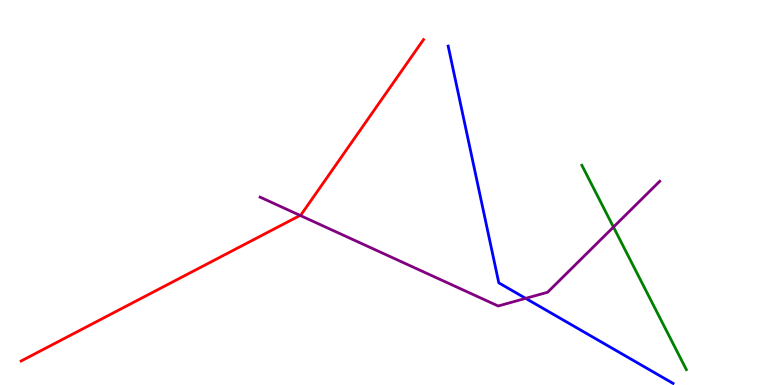[{'lines': ['blue', 'red'], 'intersections': []}, {'lines': ['green', 'red'], 'intersections': []}, {'lines': ['purple', 'red'], 'intersections': [{'x': 3.87, 'y': 4.4}]}, {'lines': ['blue', 'green'], 'intersections': []}, {'lines': ['blue', 'purple'], 'intersections': [{'x': 6.78, 'y': 2.25}]}, {'lines': ['green', 'purple'], 'intersections': [{'x': 7.92, 'y': 4.1}]}]